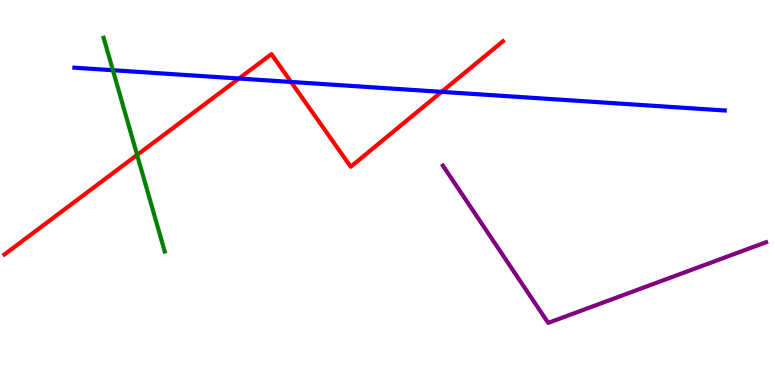[{'lines': ['blue', 'red'], 'intersections': [{'x': 3.08, 'y': 7.96}, {'x': 3.76, 'y': 7.87}, {'x': 5.7, 'y': 7.61}]}, {'lines': ['green', 'red'], 'intersections': [{'x': 1.77, 'y': 5.98}]}, {'lines': ['purple', 'red'], 'intersections': []}, {'lines': ['blue', 'green'], 'intersections': [{'x': 1.46, 'y': 8.18}]}, {'lines': ['blue', 'purple'], 'intersections': []}, {'lines': ['green', 'purple'], 'intersections': []}]